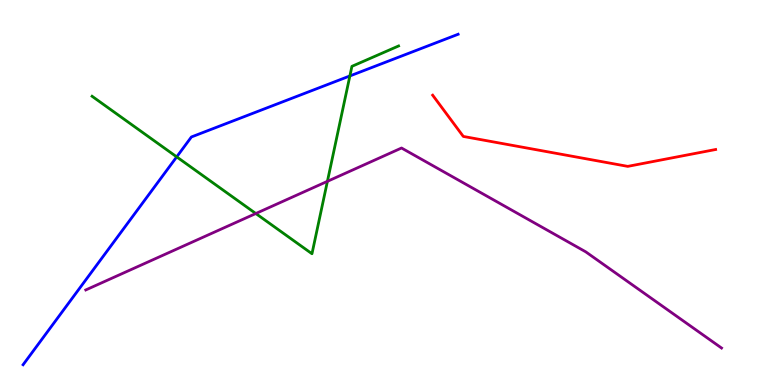[{'lines': ['blue', 'red'], 'intersections': []}, {'lines': ['green', 'red'], 'intersections': []}, {'lines': ['purple', 'red'], 'intersections': []}, {'lines': ['blue', 'green'], 'intersections': [{'x': 2.28, 'y': 5.93}, {'x': 4.51, 'y': 8.03}]}, {'lines': ['blue', 'purple'], 'intersections': []}, {'lines': ['green', 'purple'], 'intersections': [{'x': 3.3, 'y': 4.45}, {'x': 4.22, 'y': 5.29}]}]